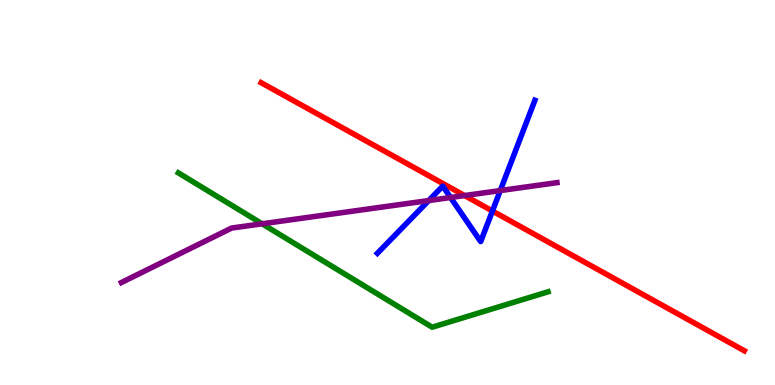[{'lines': ['blue', 'red'], 'intersections': [{'x': 6.35, 'y': 4.52}]}, {'lines': ['green', 'red'], 'intersections': []}, {'lines': ['purple', 'red'], 'intersections': [{'x': 5.99, 'y': 4.92}]}, {'lines': ['blue', 'green'], 'intersections': []}, {'lines': ['blue', 'purple'], 'intersections': [{'x': 5.53, 'y': 4.79}, {'x': 5.81, 'y': 4.87}, {'x': 6.46, 'y': 5.05}]}, {'lines': ['green', 'purple'], 'intersections': [{'x': 3.38, 'y': 4.19}]}]